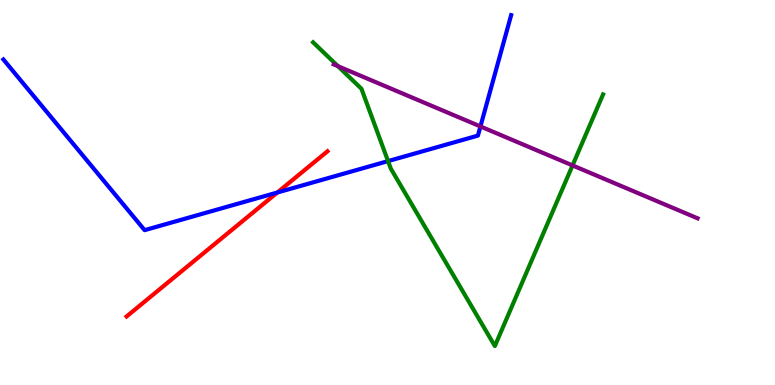[{'lines': ['blue', 'red'], 'intersections': [{'x': 3.58, 'y': 5.0}]}, {'lines': ['green', 'red'], 'intersections': []}, {'lines': ['purple', 'red'], 'intersections': []}, {'lines': ['blue', 'green'], 'intersections': [{'x': 5.01, 'y': 5.82}]}, {'lines': ['blue', 'purple'], 'intersections': [{'x': 6.2, 'y': 6.72}]}, {'lines': ['green', 'purple'], 'intersections': [{'x': 4.36, 'y': 8.28}, {'x': 7.39, 'y': 5.7}]}]